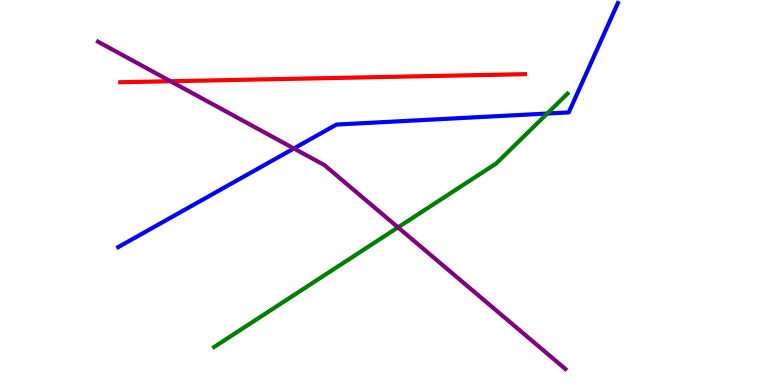[{'lines': ['blue', 'red'], 'intersections': []}, {'lines': ['green', 'red'], 'intersections': []}, {'lines': ['purple', 'red'], 'intersections': [{'x': 2.2, 'y': 7.89}]}, {'lines': ['blue', 'green'], 'intersections': [{'x': 7.06, 'y': 7.05}]}, {'lines': ['blue', 'purple'], 'intersections': [{'x': 3.79, 'y': 6.14}]}, {'lines': ['green', 'purple'], 'intersections': [{'x': 5.14, 'y': 4.09}]}]